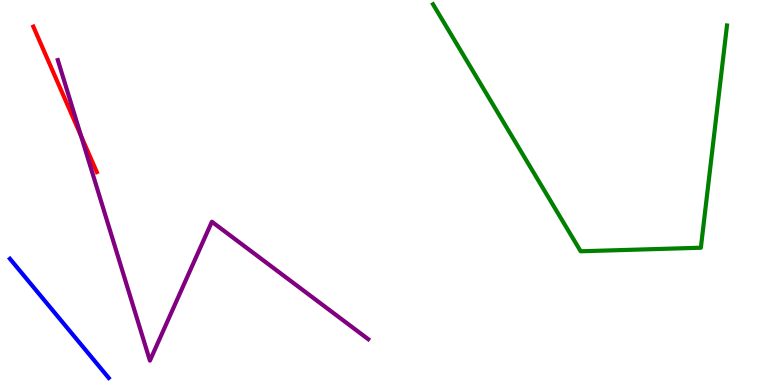[{'lines': ['blue', 'red'], 'intersections': []}, {'lines': ['green', 'red'], 'intersections': []}, {'lines': ['purple', 'red'], 'intersections': [{'x': 1.05, 'y': 6.47}]}, {'lines': ['blue', 'green'], 'intersections': []}, {'lines': ['blue', 'purple'], 'intersections': []}, {'lines': ['green', 'purple'], 'intersections': []}]